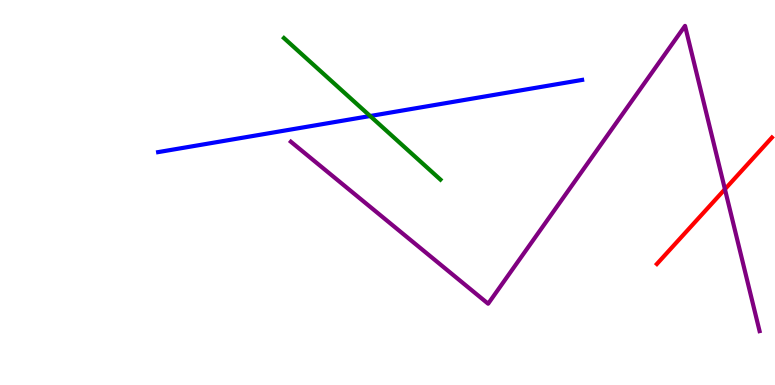[{'lines': ['blue', 'red'], 'intersections': []}, {'lines': ['green', 'red'], 'intersections': []}, {'lines': ['purple', 'red'], 'intersections': [{'x': 9.35, 'y': 5.09}]}, {'lines': ['blue', 'green'], 'intersections': [{'x': 4.78, 'y': 6.99}]}, {'lines': ['blue', 'purple'], 'intersections': []}, {'lines': ['green', 'purple'], 'intersections': []}]